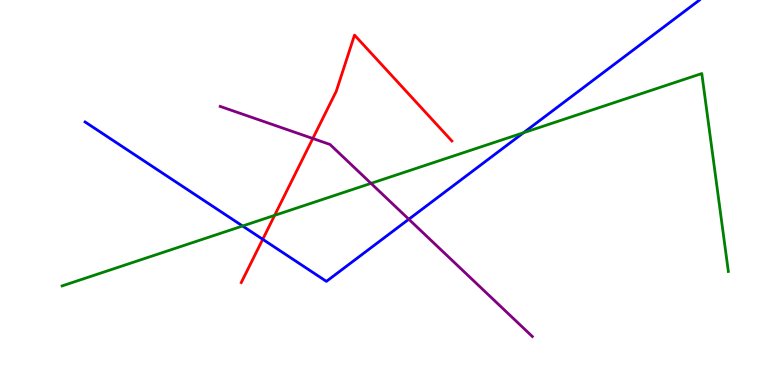[{'lines': ['blue', 'red'], 'intersections': [{'x': 3.39, 'y': 3.78}]}, {'lines': ['green', 'red'], 'intersections': [{'x': 3.54, 'y': 4.41}]}, {'lines': ['purple', 'red'], 'intersections': [{'x': 4.04, 'y': 6.4}]}, {'lines': ['blue', 'green'], 'intersections': [{'x': 3.13, 'y': 4.13}, {'x': 6.76, 'y': 6.55}]}, {'lines': ['blue', 'purple'], 'intersections': [{'x': 5.27, 'y': 4.31}]}, {'lines': ['green', 'purple'], 'intersections': [{'x': 4.79, 'y': 5.24}]}]